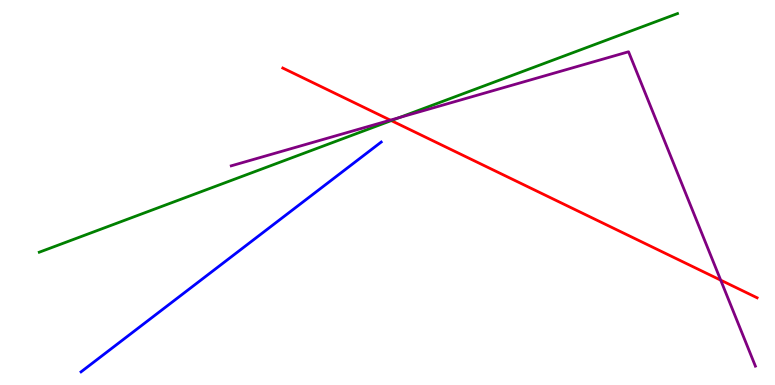[{'lines': ['blue', 'red'], 'intersections': []}, {'lines': ['green', 'red'], 'intersections': [{'x': 5.05, 'y': 6.87}]}, {'lines': ['purple', 'red'], 'intersections': [{'x': 5.04, 'y': 6.88}, {'x': 9.3, 'y': 2.72}]}, {'lines': ['blue', 'green'], 'intersections': []}, {'lines': ['blue', 'purple'], 'intersections': []}, {'lines': ['green', 'purple'], 'intersections': [{'x': 5.15, 'y': 6.95}]}]